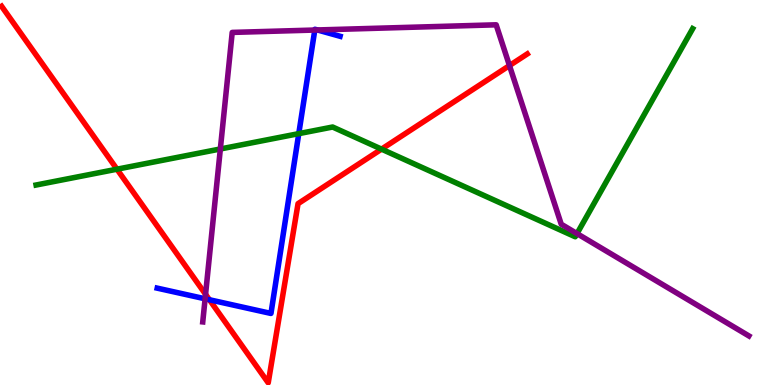[{'lines': ['blue', 'red'], 'intersections': [{'x': 2.7, 'y': 2.21}]}, {'lines': ['green', 'red'], 'intersections': [{'x': 1.51, 'y': 5.61}, {'x': 4.92, 'y': 6.13}]}, {'lines': ['purple', 'red'], 'intersections': [{'x': 2.65, 'y': 2.36}, {'x': 6.57, 'y': 8.3}]}, {'lines': ['blue', 'green'], 'intersections': [{'x': 3.86, 'y': 6.53}]}, {'lines': ['blue', 'purple'], 'intersections': [{'x': 2.65, 'y': 2.24}, {'x': 4.06, 'y': 9.22}, {'x': 4.1, 'y': 9.22}]}, {'lines': ['green', 'purple'], 'intersections': [{'x': 2.84, 'y': 6.13}, {'x': 7.45, 'y': 3.93}]}]